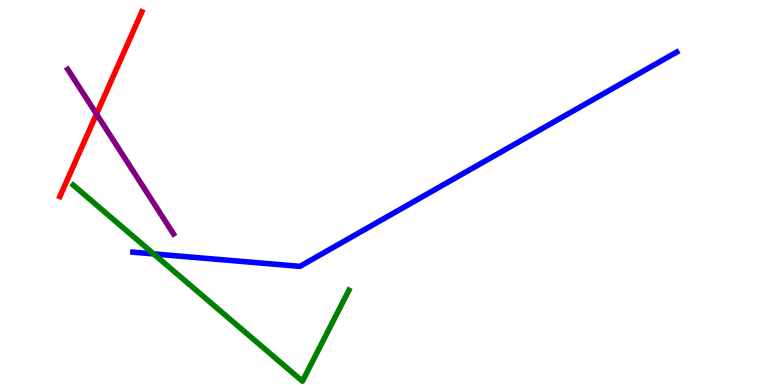[{'lines': ['blue', 'red'], 'intersections': []}, {'lines': ['green', 'red'], 'intersections': []}, {'lines': ['purple', 'red'], 'intersections': [{'x': 1.24, 'y': 7.04}]}, {'lines': ['blue', 'green'], 'intersections': [{'x': 1.98, 'y': 3.4}]}, {'lines': ['blue', 'purple'], 'intersections': []}, {'lines': ['green', 'purple'], 'intersections': []}]